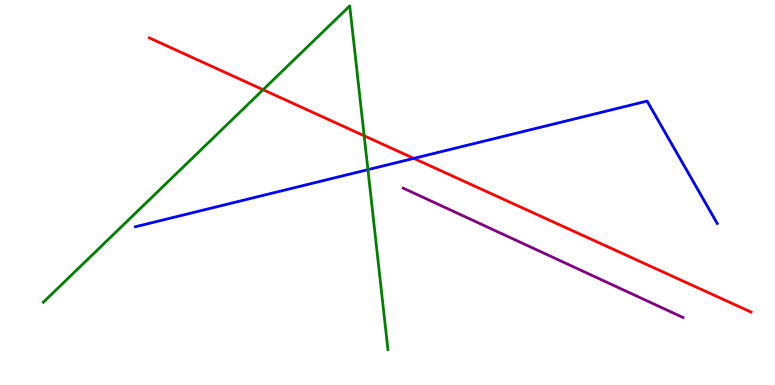[{'lines': ['blue', 'red'], 'intersections': [{'x': 5.34, 'y': 5.89}]}, {'lines': ['green', 'red'], 'intersections': [{'x': 3.39, 'y': 7.67}, {'x': 4.7, 'y': 6.47}]}, {'lines': ['purple', 'red'], 'intersections': []}, {'lines': ['blue', 'green'], 'intersections': [{'x': 4.75, 'y': 5.59}]}, {'lines': ['blue', 'purple'], 'intersections': []}, {'lines': ['green', 'purple'], 'intersections': []}]